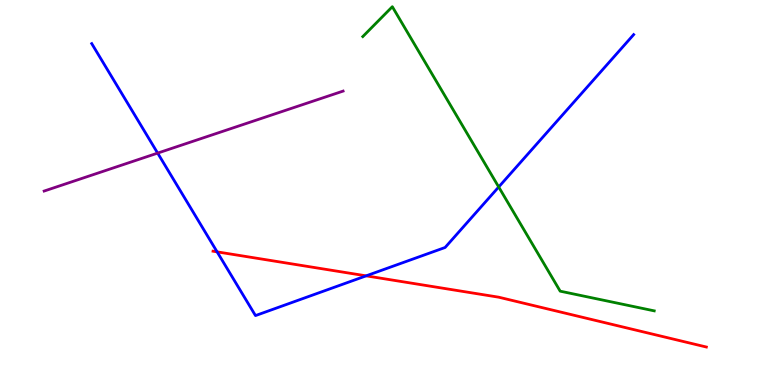[{'lines': ['blue', 'red'], 'intersections': [{'x': 2.8, 'y': 3.46}, {'x': 4.72, 'y': 2.84}]}, {'lines': ['green', 'red'], 'intersections': []}, {'lines': ['purple', 'red'], 'intersections': []}, {'lines': ['blue', 'green'], 'intersections': [{'x': 6.43, 'y': 5.14}]}, {'lines': ['blue', 'purple'], 'intersections': [{'x': 2.03, 'y': 6.02}]}, {'lines': ['green', 'purple'], 'intersections': []}]